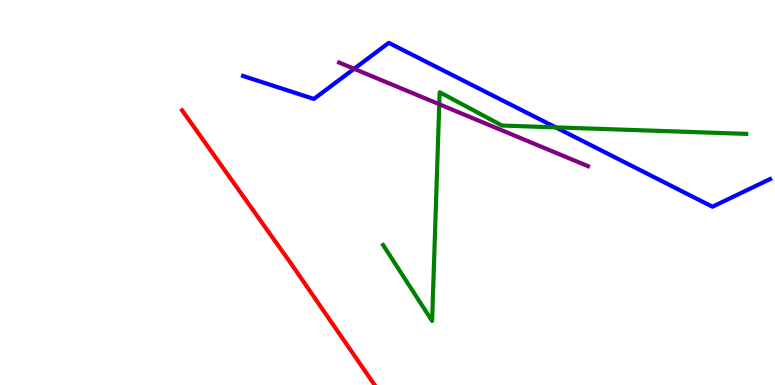[{'lines': ['blue', 'red'], 'intersections': []}, {'lines': ['green', 'red'], 'intersections': []}, {'lines': ['purple', 'red'], 'intersections': []}, {'lines': ['blue', 'green'], 'intersections': [{'x': 7.17, 'y': 6.69}]}, {'lines': ['blue', 'purple'], 'intersections': [{'x': 4.57, 'y': 8.21}]}, {'lines': ['green', 'purple'], 'intersections': [{'x': 5.67, 'y': 7.29}]}]